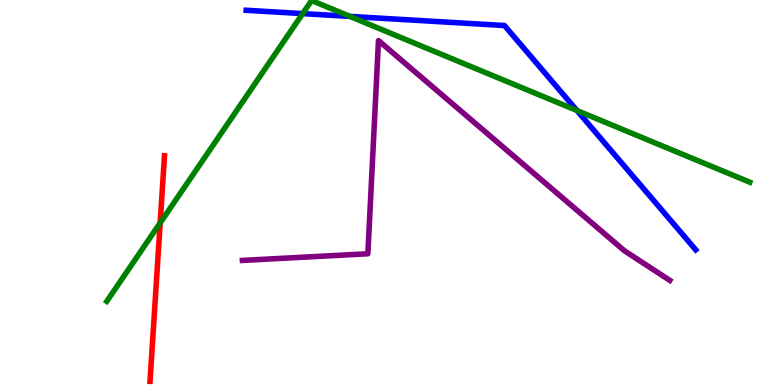[{'lines': ['blue', 'red'], 'intersections': []}, {'lines': ['green', 'red'], 'intersections': [{'x': 2.07, 'y': 4.21}]}, {'lines': ['purple', 'red'], 'intersections': []}, {'lines': ['blue', 'green'], 'intersections': [{'x': 3.91, 'y': 9.65}, {'x': 4.52, 'y': 9.57}, {'x': 7.44, 'y': 7.13}]}, {'lines': ['blue', 'purple'], 'intersections': []}, {'lines': ['green', 'purple'], 'intersections': []}]